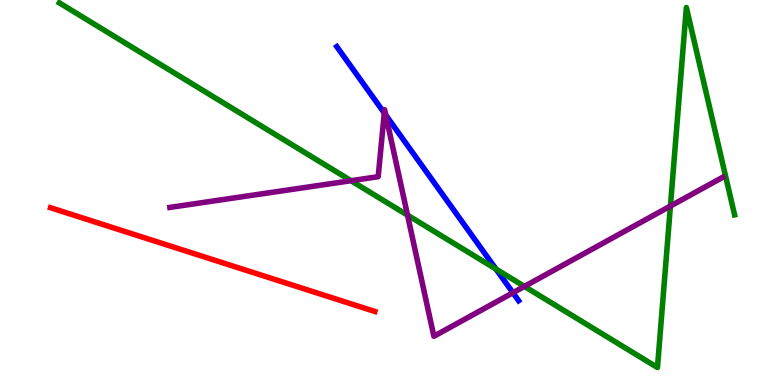[{'lines': ['blue', 'red'], 'intersections': []}, {'lines': ['green', 'red'], 'intersections': []}, {'lines': ['purple', 'red'], 'intersections': []}, {'lines': ['blue', 'green'], 'intersections': [{'x': 6.4, 'y': 3.01}]}, {'lines': ['blue', 'purple'], 'intersections': [{'x': 4.96, 'y': 7.06}, {'x': 4.98, 'y': 7.01}, {'x': 6.62, 'y': 2.4}]}, {'lines': ['green', 'purple'], 'intersections': [{'x': 4.53, 'y': 5.31}, {'x': 5.26, 'y': 4.41}, {'x': 6.77, 'y': 2.56}, {'x': 8.65, 'y': 4.65}]}]